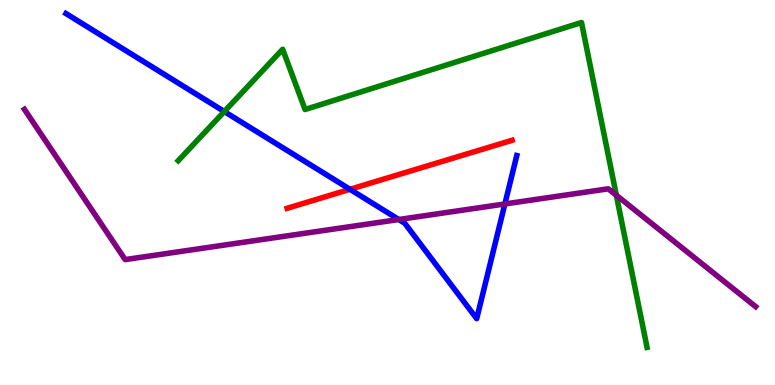[{'lines': ['blue', 'red'], 'intersections': [{'x': 4.52, 'y': 5.08}]}, {'lines': ['green', 'red'], 'intersections': []}, {'lines': ['purple', 'red'], 'intersections': []}, {'lines': ['blue', 'green'], 'intersections': [{'x': 2.89, 'y': 7.1}]}, {'lines': ['blue', 'purple'], 'intersections': [{'x': 5.15, 'y': 4.3}, {'x': 6.51, 'y': 4.7}]}, {'lines': ['green', 'purple'], 'intersections': [{'x': 7.95, 'y': 4.93}]}]